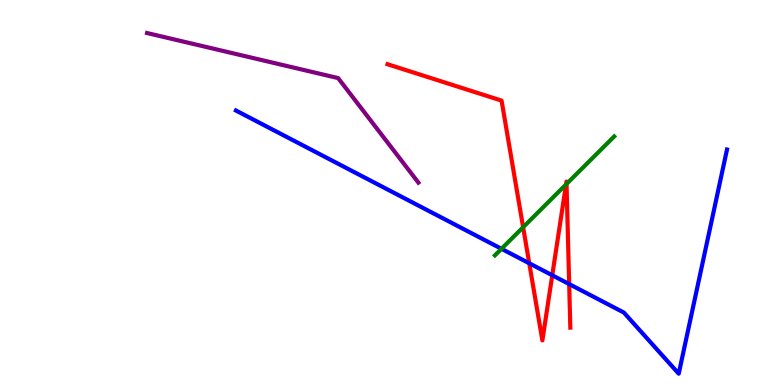[{'lines': ['blue', 'red'], 'intersections': [{'x': 6.83, 'y': 3.16}, {'x': 7.13, 'y': 2.85}, {'x': 7.34, 'y': 2.62}]}, {'lines': ['green', 'red'], 'intersections': [{'x': 6.75, 'y': 4.1}, {'x': 7.3, 'y': 5.21}, {'x': 7.31, 'y': 5.22}]}, {'lines': ['purple', 'red'], 'intersections': []}, {'lines': ['blue', 'green'], 'intersections': [{'x': 6.47, 'y': 3.54}]}, {'lines': ['blue', 'purple'], 'intersections': []}, {'lines': ['green', 'purple'], 'intersections': []}]